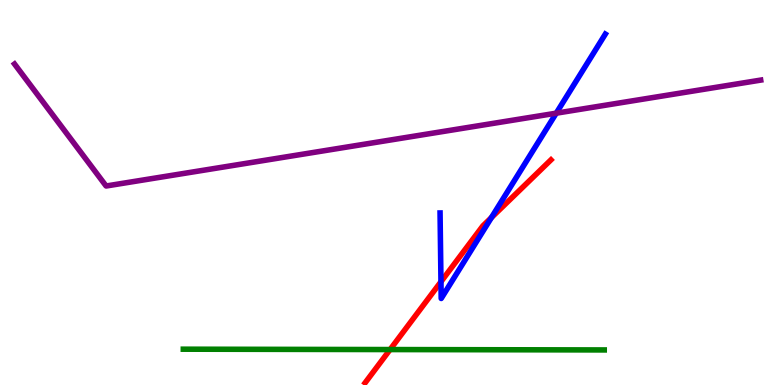[{'lines': ['blue', 'red'], 'intersections': [{'x': 5.69, 'y': 2.68}, {'x': 6.34, 'y': 4.35}]}, {'lines': ['green', 'red'], 'intersections': [{'x': 5.03, 'y': 0.921}]}, {'lines': ['purple', 'red'], 'intersections': []}, {'lines': ['blue', 'green'], 'intersections': []}, {'lines': ['blue', 'purple'], 'intersections': [{'x': 7.18, 'y': 7.06}]}, {'lines': ['green', 'purple'], 'intersections': []}]